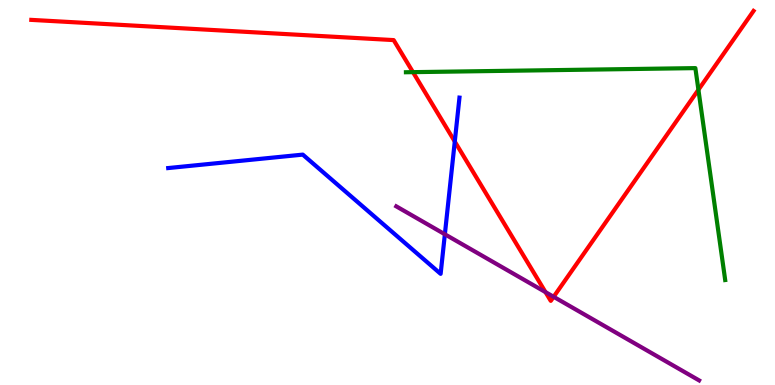[{'lines': ['blue', 'red'], 'intersections': [{'x': 5.87, 'y': 6.32}]}, {'lines': ['green', 'red'], 'intersections': [{'x': 5.33, 'y': 8.13}, {'x': 9.01, 'y': 7.67}]}, {'lines': ['purple', 'red'], 'intersections': [{'x': 7.04, 'y': 2.41}, {'x': 7.14, 'y': 2.29}]}, {'lines': ['blue', 'green'], 'intersections': []}, {'lines': ['blue', 'purple'], 'intersections': [{'x': 5.74, 'y': 3.91}]}, {'lines': ['green', 'purple'], 'intersections': []}]